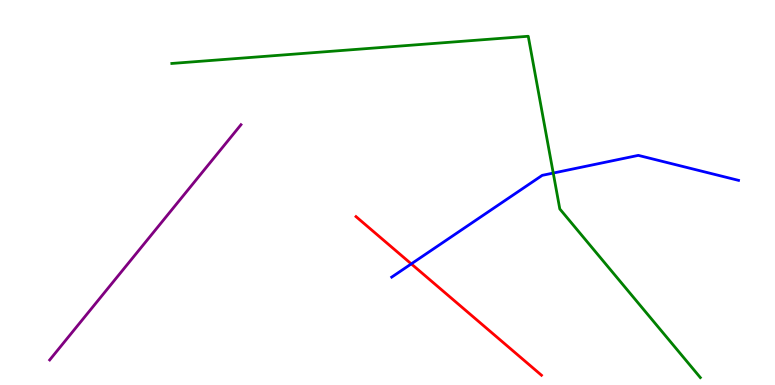[{'lines': ['blue', 'red'], 'intersections': [{'x': 5.31, 'y': 3.15}]}, {'lines': ['green', 'red'], 'intersections': []}, {'lines': ['purple', 'red'], 'intersections': []}, {'lines': ['blue', 'green'], 'intersections': [{'x': 7.14, 'y': 5.5}]}, {'lines': ['blue', 'purple'], 'intersections': []}, {'lines': ['green', 'purple'], 'intersections': []}]